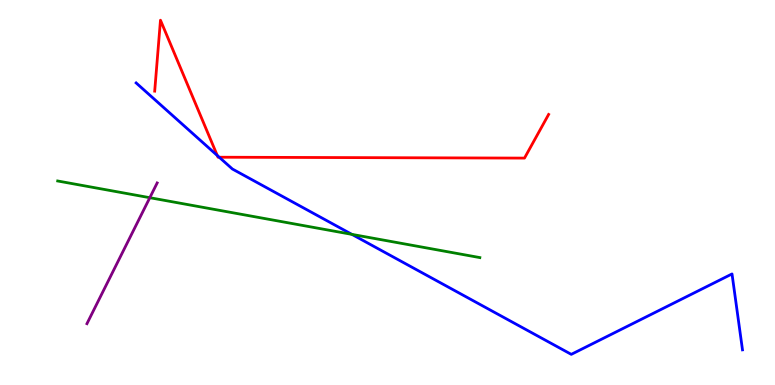[{'lines': ['blue', 'red'], 'intersections': [{'x': 2.8, 'y': 5.96}, {'x': 2.83, 'y': 5.92}]}, {'lines': ['green', 'red'], 'intersections': []}, {'lines': ['purple', 'red'], 'intersections': []}, {'lines': ['blue', 'green'], 'intersections': [{'x': 4.54, 'y': 3.91}]}, {'lines': ['blue', 'purple'], 'intersections': []}, {'lines': ['green', 'purple'], 'intersections': [{'x': 1.93, 'y': 4.86}]}]